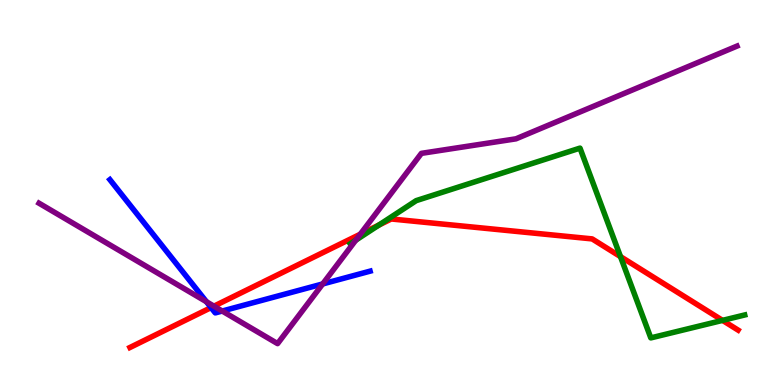[{'lines': ['blue', 'red'], 'intersections': [{'x': 2.72, 'y': 2.01}]}, {'lines': ['green', 'red'], 'intersections': [{'x': 4.89, 'y': 4.15}, {'x': 8.01, 'y': 3.33}, {'x': 9.32, 'y': 1.68}]}, {'lines': ['purple', 'red'], 'intersections': [{'x': 2.76, 'y': 2.05}, {'x': 4.65, 'y': 3.92}]}, {'lines': ['blue', 'green'], 'intersections': []}, {'lines': ['blue', 'purple'], 'intersections': [{'x': 2.66, 'y': 2.16}, {'x': 2.87, 'y': 1.92}, {'x': 4.16, 'y': 2.62}]}, {'lines': ['green', 'purple'], 'intersections': [{'x': 4.59, 'y': 3.76}]}]